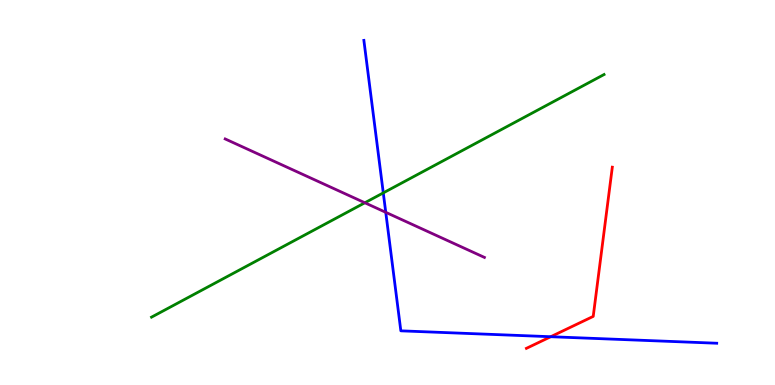[{'lines': ['blue', 'red'], 'intersections': [{'x': 7.11, 'y': 1.25}]}, {'lines': ['green', 'red'], 'intersections': []}, {'lines': ['purple', 'red'], 'intersections': []}, {'lines': ['blue', 'green'], 'intersections': [{'x': 4.95, 'y': 4.99}]}, {'lines': ['blue', 'purple'], 'intersections': [{'x': 4.98, 'y': 4.49}]}, {'lines': ['green', 'purple'], 'intersections': [{'x': 4.71, 'y': 4.73}]}]